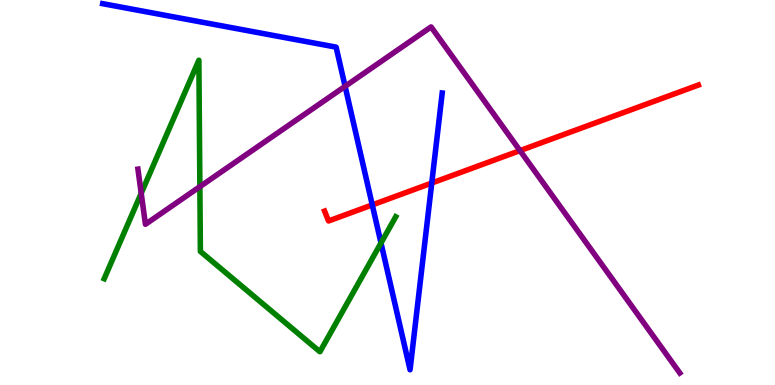[{'lines': ['blue', 'red'], 'intersections': [{'x': 4.8, 'y': 4.68}, {'x': 5.57, 'y': 5.25}]}, {'lines': ['green', 'red'], 'intersections': []}, {'lines': ['purple', 'red'], 'intersections': [{'x': 6.71, 'y': 6.09}]}, {'lines': ['blue', 'green'], 'intersections': [{'x': 4.92, 'y': 3.69}]}, {'lines': ['blue', 'purple'], 'intersections': [{'x': 4.45, 'y': 7.76}]}, {'lines': ['green', 'purple'], 'intersections': [{'x': 1.82, 'y': 4.98}, {'x': 2.58, 'y': 5.15}]}]